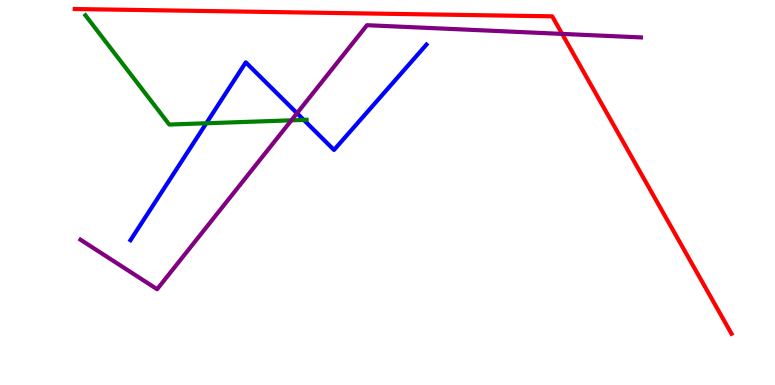[{'lines': ['blue', 'red'], 'intersections': []}, {'lines': ['green', 'red'], 'intersections': []}, {'lines': ['purple', 'red'], 'intersections': [{'x': 7.25, 'y': 9.12}]}, {'lines': ['blue', 'green'], 'intersections': [{'x': 2.66, 'y': 6.8}, {'x': 3.92, 'y': 6.89}]}, {'lines': ['blue', 'purple'], 'intersections': [{'x': 3.83, 'y': 7.06}]}, {'lines': ['green', 'purple'], 'intersections': [{'x': 3.76, 'y': 6.87}]}]